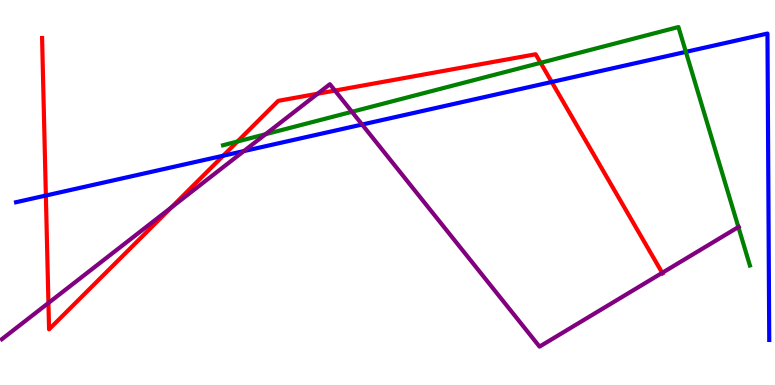[{'lines': ['blue', 'red'], 'intersections': [{'x': 0.592, 'y': 4.92}, {'x': 2.88, 'y': 5.96}, {'x': 7.12, 'y': 7.87}]}, {'lines': ['green', 'red'], 'intersections': [{'x': 3.06, 'y': 6.32}, {'x': 6.98, 'y': 8.37}]}, {'lines': ['purple', 'red'], 'intersections': [{'x': 0.625, 'y': 2.13}, {'x': 2.21, 'y': 4.61}, {'x': 4.1, 'y': 7.57}, {'x': 4.32, 'y': 7.65}, {'x': 8.54, 'y': 2.91}]}, {'lines': ['blue', 'green'], 'intersections': [{'x': 8.85, 'y': 8.65}]}, {'lines': ['blue', 'purple'], 'intersections': [{'x': 3.15, 'y': 6.08}, {'x': 4.67, 'y': 6.77}]}, {'lines': ['green', 'purple'], 'intersections': [{'x': 3.43, 'y': 6.51}, {'x': 4.54, 'y': 7.1}, {'x': 9.53, 'y': 4.1}]}]